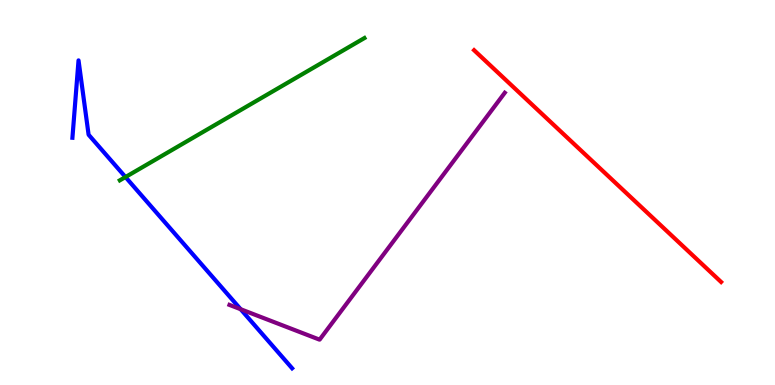[{'lines': ['blue', 'red'], 'intersections': []}, {'lines': ['green', 'red'], 'intersections': []}, {'lines': ['purple', 'red'], 'intersections': []}, {'lines': ['blue', 'green'], 'intersections': [{'x': 1.62, 'y': 5.4}]}, {'lines': ['blue', 'purple'], 'intersections': [{'x': 3.11, 'y': 1.97}]}, {'lines': ['green', 'purple'], 'intersections': []}]